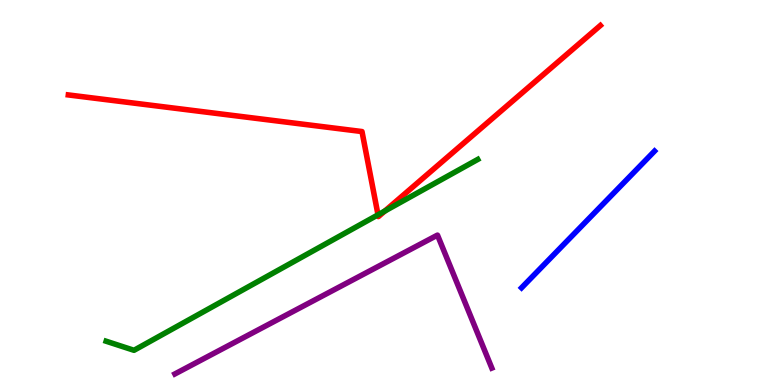[{'lines': ['blue', 'red'], 'intersections': []}, {'lines': ['green', 'red'], 'intersections': [{'x': 4.88, 'y': 4.42}, {'x': 4.97, 'y': 4.52}]}, {'lines': ['purple', 'red'], 'intersections': []}, {'lines': ['blue', 'green'], 'intersections': []}, {'lines': ['blue', 'purple'], 'intersections': []}, {'lines': ['green', 'purple'], 'intersections': []}]